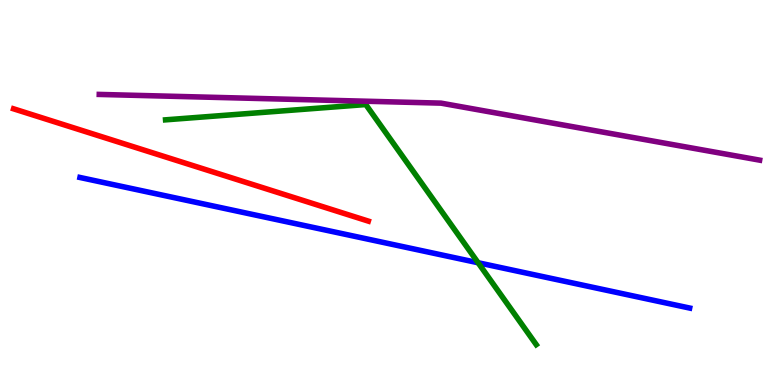[{'lines': ['blue', 'red'], 'intersections': []}, {'lines': ['green', 'red'], 'intersections': []}, {'lines': ['purple', 'red'], 'intersections': []}, {'lines': ['blue', 'green'], 'intersections': [{'x': 6.17, 'y': 3.18}]}, {'lines': ['blue', 'purple'], 'intersections': []}, {'lines': ['green', 'purple'], 'intersections': []}]